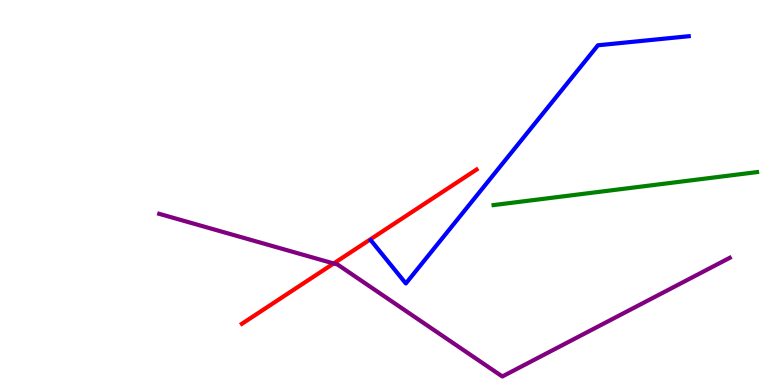[{'lines': ['blue', 'red'], 'intersections': []}, {'lines': ['green', 'red'], 'intersections': []}, {'lines': ['purple', 'red'], 'intersections': [{'x': 4.31, 'y': 3.16}]}, {'lines': ['blue', 'green'], 'intersections': []}, {'lines': ['blue', 'purple'], 'intersections': []}, {'lines': ['green', 'purple'], 'intersections': []}]